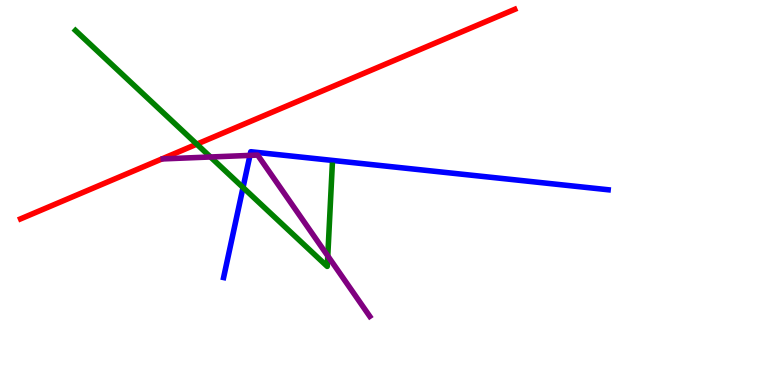[{'lines': ['blue', 'red'], 'intersections': []}, {'lines': ['green', 'red'], 'intersections': [{'x': 2.54, 'y': 6.26}]}, {'lines': ['purple', 'red'], 'intersections': []}, {'lines': ['blue', 'green'], 'intersections': [{'x': 3.14, 'y': 5.13}]}, {'lines': ['blue', 'purple'], 'intersections': [{'x': 3.23, 'y': 5.96}]}, {'lines': ['green', 'purple'], 'intersections': [{'x': 2.72, 'y': 5.92}, {'x': 4.23, 'y': 3.35}]}]